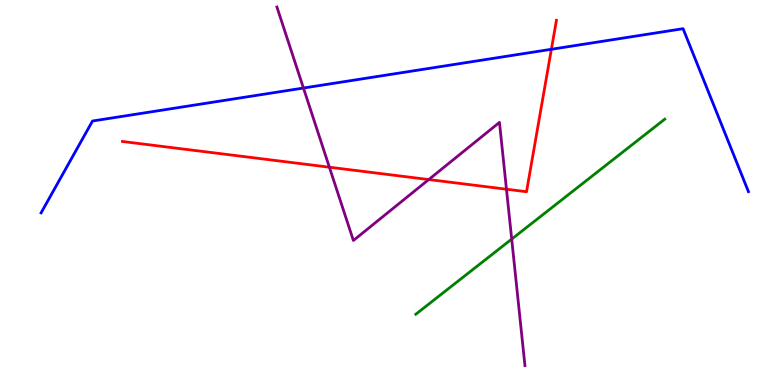[{'lines': ['blue', 'red'], 'intersections': [{'x': 7.11, 'y': 8.72}]}, {'lines': ['green', 'red'], 'intersections': []}, {'lines': ['purple', 'red'], 'intersections': [{'x': 4.25, 'y': 5.66}, {'x': 5.53, 'y': 5.34}, {'x': 6.54, 'y': 5.09}]}, {'lines': ['blue', 'green'], 'intersections': []}, {'lines': ['blue', 'purple'], 'intersections': [{'x': 3.92, 'y': 7.71}]}, {'lines': ['green', 'purple'], 'intersections': [{'x': 6.6, 'y': 3.79}]}]